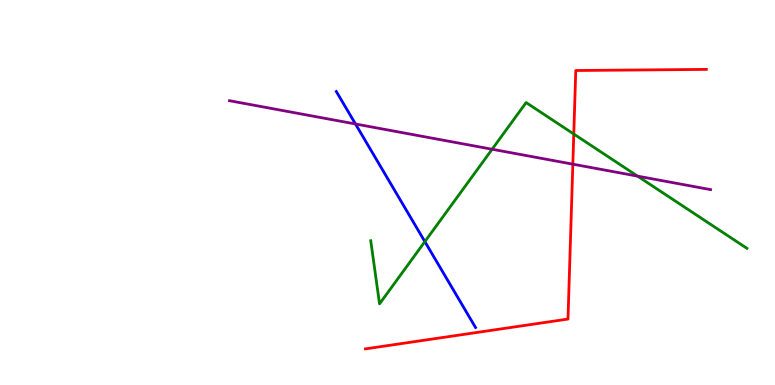[{'lines': ['blue', 'red'], 'intersections': []}, {'lines': ['green', 'red'], 'intersections': [{'x': 7.4, 'y': 6.52}]}, {'lines': ['purple', 'red'], 'intersections': [{'x': 7.39, 'y': 5.74}]}, {'lines': ['blue', 'green'], 'intersections': [{'x': 5.48, 'y': 3.72}]}, {'lines': ['blue', 'purple'], 'intersections': [{'x': 4.59, 'y': 6.78}]}, {'lines': ['green', 'purple'], 'intersections': [{'x': 6.35, 'y': 6.12}, {'x': 8.23, 'y': 5.43}]}]